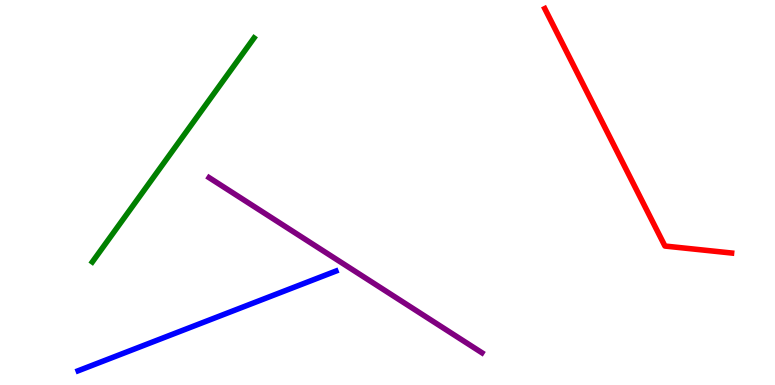[{'lines': ['blue', 'red'], 'intersections': []}, {'lines': ['green', 'red'], 'intersections': []}, {'lines': ['purple', 'red'], 'intersections': []}, {'lines': ['blue', 'green'], 'intersections': []}, {'lines': ['blue', 'purple'], 'intersections': []}, {'lines': ['green', 'purple'], 'intersections': []}]